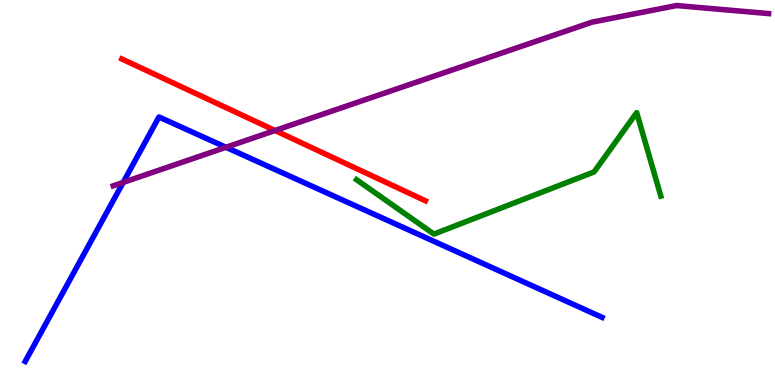[{'lines': ['blue', 'red'], 'intersections': []}, {'lines': ['green', 'red'], 'intersections': []}, {'lines': ['purple', 'red'], 'intersections': [{'x': 3.55, 'y': 6.61}]}, {'lines': ['blue', 'green'], 'intersections': []}, {'lines': ['blue', 'purple'], 'intersections': [{'x': 1.59, 'y': 5.26}, {'x': 2.92, 'y': 6.17}]}, {'lines': ['green', 'purple'], 'intersections': []}]